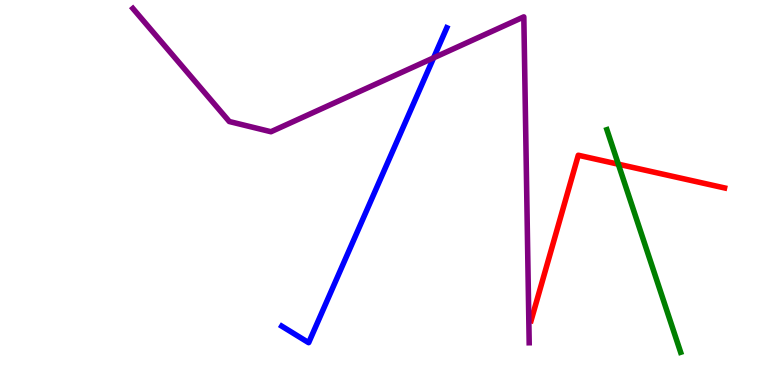[{'lines': ['blue', 'red'], 'intersections': []}, {'lines': ['green', 'red'], 'intersections': [{'x': 7.98, 'y': 5.74}]}, {'lines': ['purple', 'red'], 'intersections': []}, {'lines': ['blue', 'green'], 'intersections': []}, {'lines': ['blue', 'purple'], 'intersections': [{'x': 5.59, 'y': 8.5}]}, {'lines': ['green', 'purple'], 'intersections': []}]